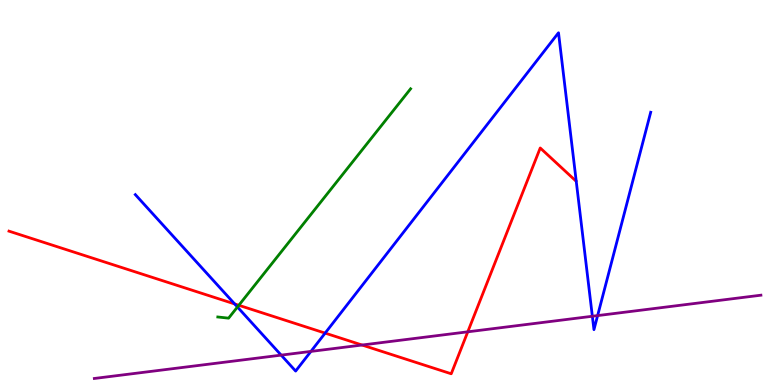[{'lines': ['blue', 'red'], 'intersections': [{'x': 3.03, 'y': 2.11}, {'x': 4.2, 'y': 1.35}]}, {'lines': ['green', 'red'], 'intersections': [{'x': 3.08, 'y': 2.07}]}, {'lines': ['purple', 'red'], 'intersections': [{'x': 4.67, 'y': 1.04}, {'x': 6.04, 'y': 1.38}]}, {'lines': ['blue', 'green'], 'intersections': [{'x': 3.06, 'y': 2.03}]}, {'lines': ['blue', 'purple'], 'intersections': [{'x': 3.63, 'y': 0.776}, {'x': 4.01, 'y': 0.872}, {'x': 7.64, 'y': 1.79}, {'x': 7.71, 'y': 1.8}]}, {'lines': ['green', 'purple'], 'intersections': []}]